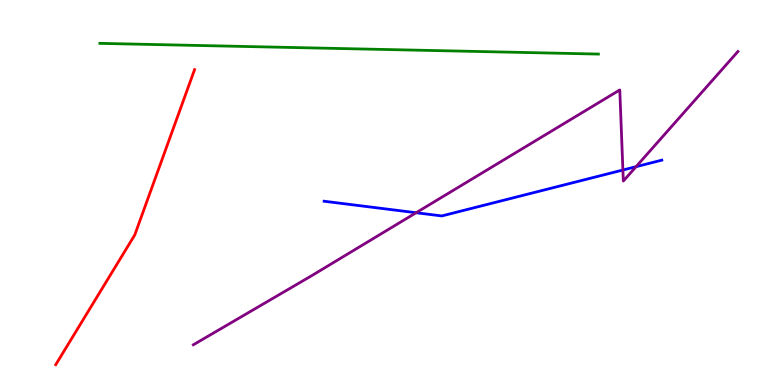[{'lines': ['blue', 'red'], 'intersections': []}, {'lines': ['green', 'red'], 'intersections': []}, {'lines': ['purple', 'red'], 'intersections': []}, {'lines': ['blue', 'green'], 'intersections': []}, {'lines': ['blue', 'purple'], 'intersections': [{'x': 5.37, 'y': 4.47}, {'x': 8.04, 'y': 5.58}, {'x': 8.21, 'y': 5.67}]}, {'lines': ['green', 'purple'], 'intersections': []}]